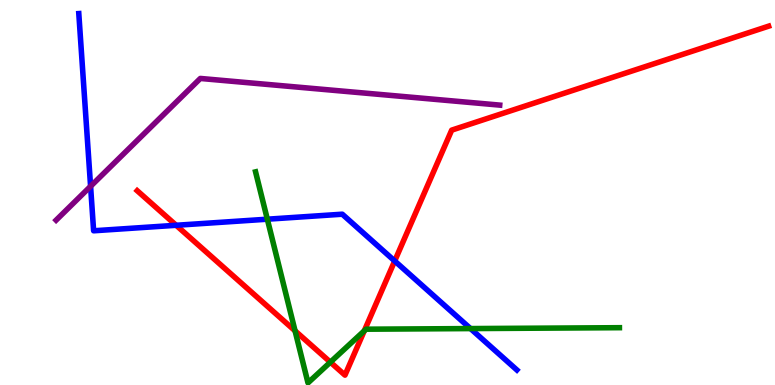[{'lines': ['blue', 'red'], 'intersections': [{'x': 2.27, 'y': 4.15}, {'x': 5.09, 'y': 3.22}]}, {'lines': ['green', 'red'], 'intersections': [{'x': 3.81, 'y': 1.41}, {'x': 4.26, 'y': 0.593}, {'x': 4.7, 'y': 1.41}]}, {'lines': ['purple', 'red'], 'intersections': []}, {'lines': ['blue', 'green'], 'intersections': [{'x': 3.45, 'y': 4.31}, {'x': 6.07, 'y': 1.47}]}, {'lines': ['blue', 'purple'], 'intersections': [{'x': 1.17, 'y': 5.16}]}, {'lines': ['green', 'purple'], 'intersections': []}]